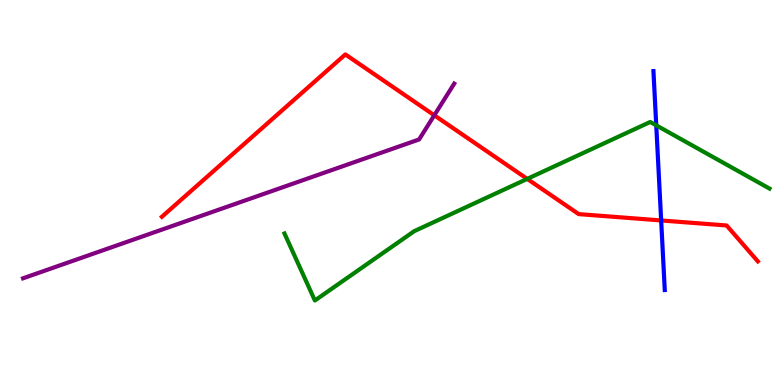[{'lines': ['blue', 'red'], 'intersections': [{'x': 8.53, 'y': 4.27}]}, {'lines': ['green', 'red'], 'intersections': [{'x': 6.8, 'y': 5.35}]}, {'lines': ['purple', 'red'], 'intersections': [{'x': 5.6, 'y': 7.01}]}, {'lines': ['blue', 'green'], 'intersections': [{'x': 8.47, 'y': 6.74}]}, {'lines': ['blue', 'purple'], 'intersections': []}, {'lines': ['green', 'purple'], 'intersections': []}]